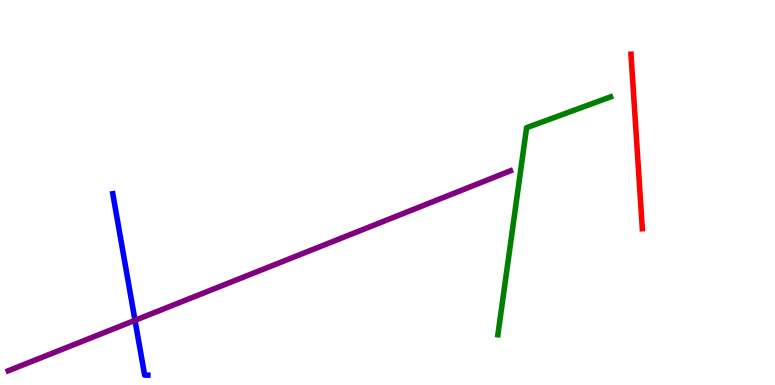[{'lines': ['blue', 'red'], 'intersections': []}, {'lines': ['green', 'red'], 'intersections': []}, {'lines': ['purple', 'red'], 'intersections': []}, {'lines': ['blue', 'green'], 'intersections': []}, {'lines': ['blue', 'purple'], 'intersections': [{'x': 1.74, 'y': 1.68}]}, {'lines': ['green', 'purple'], 'intersections': []}]